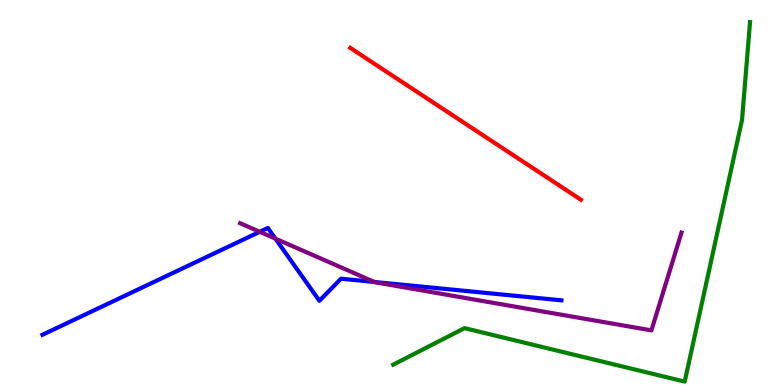[{'lines': ['blue', 'red'], 'intersections': []}, {'lines': ['green', 'red'], 'intersections': []}, {'lines': ['purple', 'red'], 'intersections': []}, {'lines': ['blue', 'green'], 'intersections': []}, {'lines': ['blue', 'purple'], 'intersections': [{'x': 3.35, 'y': 3.98}, {'x': 3.55, 'y': 3.8}, {'x': 4.83, 'y': 2.68}]}, {'lines': ['green', 'purple'], 'intersections': []}]